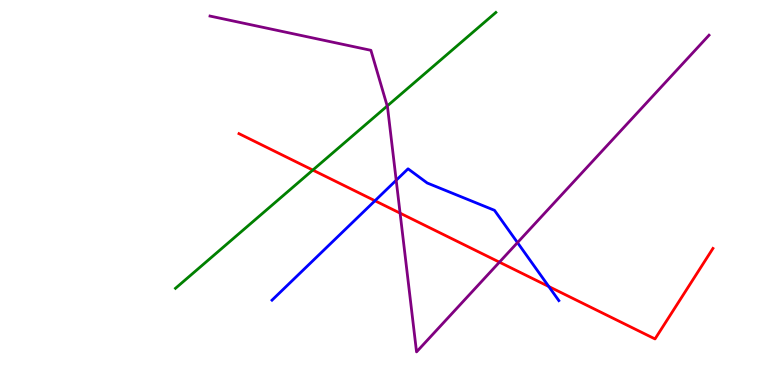[{'lines': ['blue', 'red'], 'intersections': [{'x': 4.84, 'y': 4.79}, {'x': 7.08, 'y': 2.56}]}, {'lines': ['green', 'red'], 'intersections': [{'x': 4.04, 'y': 5.58}]}, {'lines': ['purple', 'red'], 'intersections': [{'x': 5.16, 'y': 4.46}, {'x': 6.44, 'y': 3.19}]}, {'lines': ['blue', 'green'], 'intersections': []}, {'lines': ['blue', 'purple'], 'intersections': [{'x': 5.11, 'y': 5.32}, {'x': 6.68, 'y': 3.7}]}, {'lines': ['green', 'purple'], 'intersections': [{'x': 5.0, 'y': 7.25}]}]